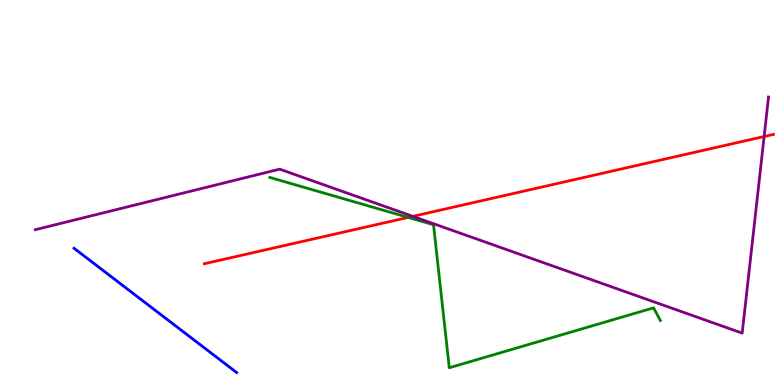[{'lines': ['blue', 'red'], 'intersections': []}, {'lines': ['green', 'red'], 'intersections': [{'x': 5.27, 'y': 4.35}]}, {'lines': ['purple', 'red'], 'intersections': [{'x': 5.33, 'y': 4.38}, {'x': 9.86, 'y': 6.45}]}, {'lines': ['blue', 'green'], 'intersections': []}, {'lines': ['blue', 'purple'], 'intersections': []}, {'lines': ['green', 'purple'], 'intersections': []}]